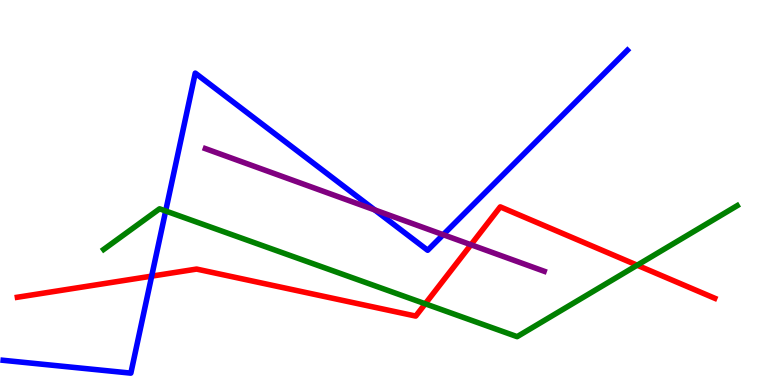[{'lines': ['blue', 'red'], 'intersections': [{'x': 1.96, 'y': 2.83}]}, {'lines': ['green', 'red'], 'intersections': [{'x': 5.49, 'y': 2.11}, {'x': 8.22, 'y': 3.11}]}, {'lines': ['purple', 'red'], 'intersections': [{'x': 6.08, 'y': 3.64}]}, {'lines': ['blue', 'green'], 'intersections': [{'x': 2.14, 'y': 4.52}]}, {'lines': ['blue', 'purple'], 'intersections': [{'x': 4.84, 'y': 4.55}, {'x': 5.72, 'y': 3.9}]}, {'lines': ['green', 'purple'], 'intersections': []}]